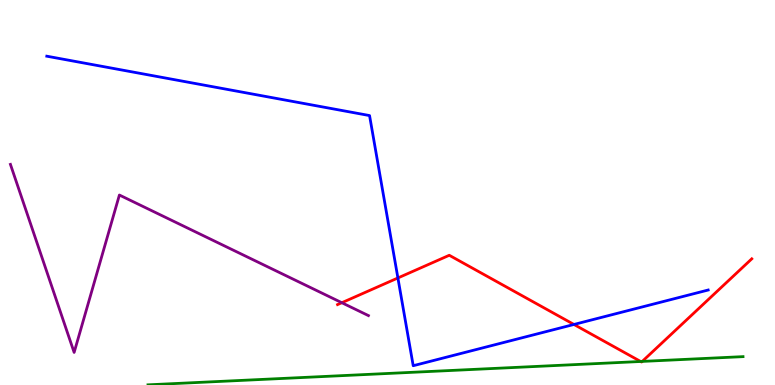[{'lines': ['blue', 'red'], 'intersections': [{'x': 5.13, 'y': 2.78}, {'x': 7.41, 'y': 1.57}]}, {'lines': ['green', 'red'], 'intersections': [{'x': 8.27, 'y': 0.611}, {'x': 8.29, 'y': 0.613}]}, {'lines': ['purple', 'red'], 'intersections': [{'x': 4.41, 'y': 2.14}]}, {'lines': ['blue', 'green'], 'intersections': []}, {'lines': ['blue', 'purple'], 'intersections': []}, {'lines': ['green', 'purple'], 'intersections': []}]